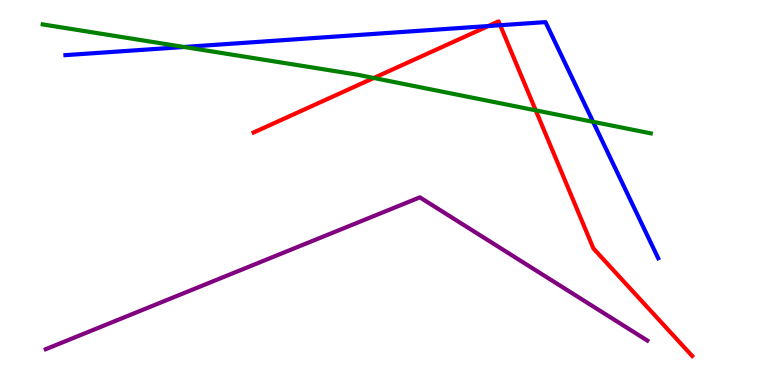[{'lines': ['blue', 'red'], 'intersections': [{'x': 6.3, 'y': 9.32}, {'x': 6.45, 'y': 9.34}]}, {'lines': ['green', 'red'], 'intersections': [{'x': 4.82, 'y': 7.97}, {'x': 6.91, 'y': 7.13}]}, {'lines': ['purple', 'red'], 'intersections': []}, {'lines': ['blue', 'green'], 'intersections': [{'x': 2.37, 'y': 8.78}, {'x': 7.65, 'y': 6.84}]}, {'lines': ['blue', 'purple'], 'intersections': []}, {'lines': ['green', 'purple'], 'intersections': []}]